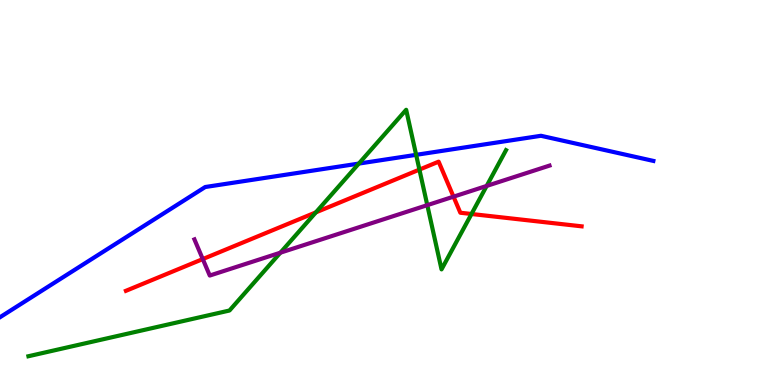[{'lines': ['blue', 'red'], 'intersections': []}, {'lines': ['green', 'red'], 'intersections': [{'x': 4.08, 'y': 4.48}, {'x': 5.41, 'y': 5.59}, {'x': 6.08, 'y': 4.44}]}, {'lines': ['purple', 'red'], 'intersections': [{'x': 2.62, 'y': 3.27}, {'x': 5.85, 'y': 4.89}]}, {'lines': ['blue', 'green'], 'intersections': [{'x': 4.63, 'y': 5.75}, {'x': 5.37, 'y': 5.98}]}, {'lines': ['blue', 'purple'], 'intersections': []}, {'lines': ['green', 'purple'], 'intersections': [{'x': 3.62, 'y': 3.44}, {'x': 5.51, 'y': 4.67}, {'x': 6.28, 'y': 5.17}]}]